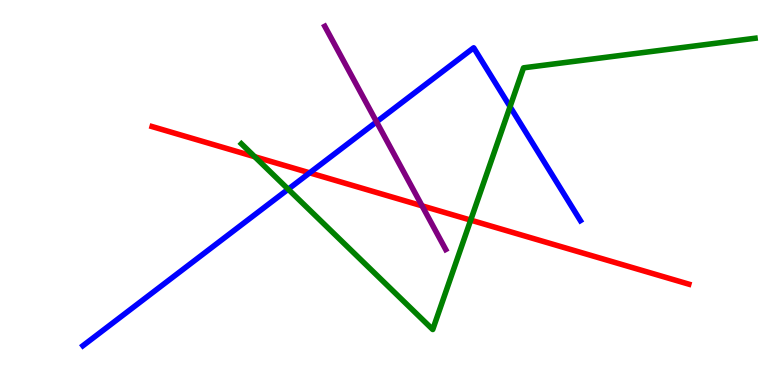[{'lines': ['blue', 'red'], 'intersections': [{'x': 4.0, 'y': 5.51}]}, {'lines': ['green', 'red'], 'intersections': [{'x': 3.29, 'y': 5.93}, {'x': 6.07, 'y': 4.28}]}, {'lines': ['purple', 'red'], 'intersections': [{'x': 5.45, 'y': 4.65}]}, {'lines': ['blue', 'green'], 'intersections': [{'x': 3.72, 'y': 5.09}, {'x': 6.58, 'y': 7.23}]}, {'lines': ['blue', 'purple'], 'intersections': [{'x': 4.86, 'y': 6.84}]}, {'lines': ['green', 'purple'], 'intersections': []}]